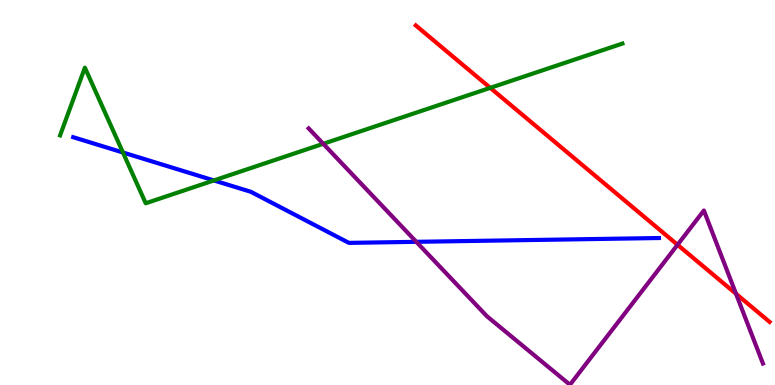[{'lines': ['blue', 'red'], 'intersections': []}, {'lines': ['green', 'red'], 'intersections': [{'x': 6.33, 'y': 7.72}]}, {'lines': ['purple', 'red'], 'intersections': [{'x': 8.74, 'y': 3.64}, {'x': 9.5, 'y': 2.37}]}, {'lines': ['blue', 'green'], 'intersections': [{'x': 1.59, 'y': 6.04}, {'x': 2.76, 'y': 5.31}]}, {'lines': ['blue', 'purple'], 'intersections': [{'x': 5.37, 'y': 3.72}]}, {'lines': ['green', 'purple'], 'intersections': [{'x': 4.17, 'y': 6.27}]}]